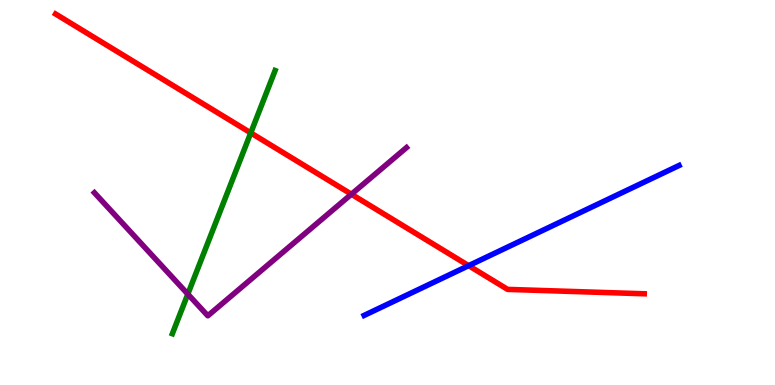[{'lines': ['blue', 'red'], 'intersections': [{'x': 6.05, 'y': 3.1}]}, {'lines': ['green', 'red'], 'intersections': [{'x': 3.24, 'y': 6.55}]}, {'lines': ['purple', 'red'], 'intersections': [{'x': 4.53, 'y': 4.96}]}, {'lines': ['blue', 'green'], 'intersections': []}, {'lines': ['blue', 'purple'], 'intersections': []}, {'lines': ['green', 'purple'], 'intersections': [{'x': 2.42, 'y': 2.36}]}]